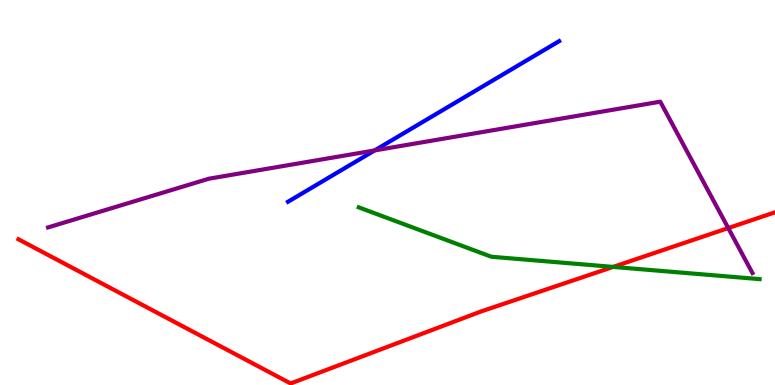[{'lines': ['blue', 'red'], 'intersections': []}, {'lines': ['green', 'red'], 'intersections': [{'x': 7.91, 'y': 3.07}]}, {'lines': ['purple', 'red'], 'intersections': [{'x': 9.4, 'y': 4.08}]}, {'lines': ['blue', 'green'], 'intersections': []}, {'lines': ['blue', 'purple'], 'intersections': [{'x': 4.83, 'y': 6.09}]}, {'lines': ['green', 'purple'], 'intersections': []}]